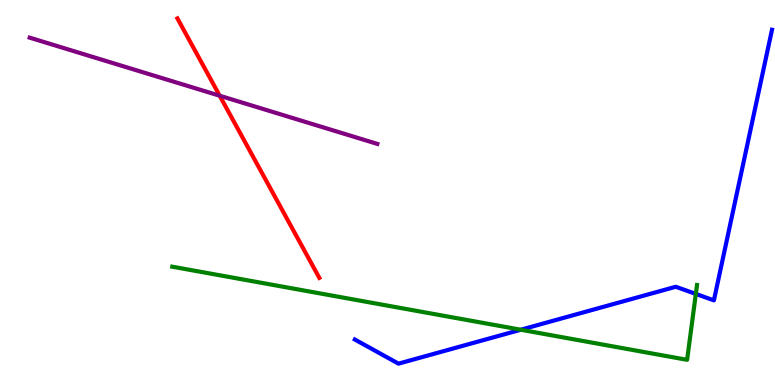[{'lines': ['blue', 'red'], 'intersections': []}, {'lines': ['green', 'red'], 'intersections': []}, {'lines': ['purple', 'red'], 'intersections': [{'x': 2.83, 'y': 7.51}]}, {'lines': ['blue', 'green'], 'intersections': [{'x': 6.72, 'y': 1.44}, {'x': 8.98, 'y': 2.37}]}, {'lines': ['blue', 'purple'], 'intersections': []}, {'lines': ['green', 'purple'], 'intersections': []}]